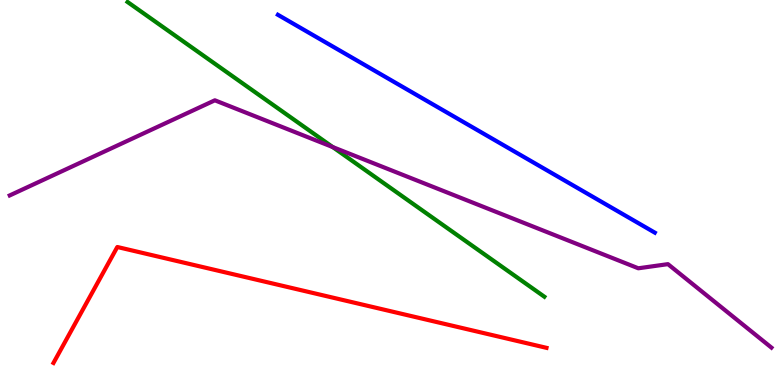[{'lines': ['blue', 'red'], 'intersections': []}, {'lines': ['green', 'red'], 'intersections': []}, {'lines': ['purple', 'red'], 'intersections': []}, {'lines': ['blue', 'green'], 'intersections': []}, {'lines': ['blue', 'purple'], 'intersections': []}, {'lines': ['green', 'purple'], 'intersections': [{'x': 4.29, 'y': 6.18}]}]